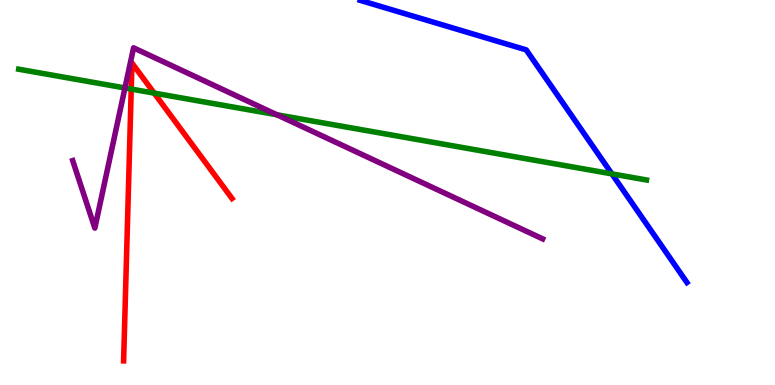[{'lines': ['blue', 'red'], 'intersections': []}, {'lines': ['green', 'red'], 'intersections': [{'x': 1.69, 'y': 7.69}, {'x': 1.99, 'y': 7.58}]}, {'lines': ['purple', 'red'], 'intersections': []}, {'lines': ['blue', 'green'], 'intersections': [{'x': 7.9, 'y': 5.48}]}, {'lines': ['blue', 'purple'], 'intersections': []}, {'lines': ['green', 'purple'], 'intersections': [{'x': 1.61, 'y': 7.72}, {'x': 3.57, 'y': 7.02}]}]